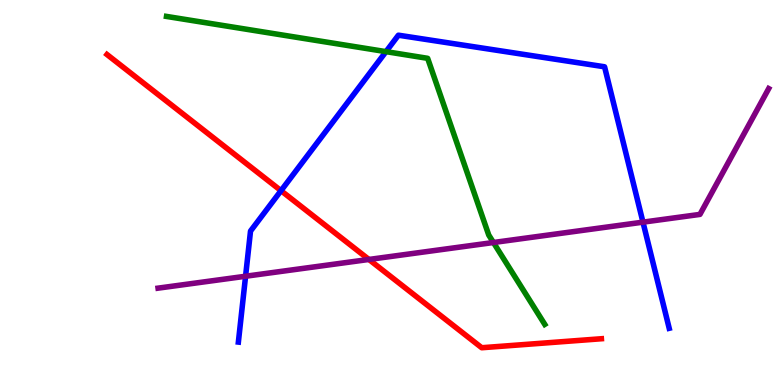[{'lines': ['blue', 'red'], 'intersections': [{'x': 3.63, 'y': 5.05}]}, {'lines': ['green', 'red'], 'intersections': []}, {'lines': ['purple', 'red'], 'intersections': [{'x': 4.76, 'y': 3.26}]}, {'lines': ['blue', 'green'], 'intersections': [{'x': 4.98, 'y': 8.66}]}, {'lines': ['blue', 'purple'], 'intersections': [{'x': 3.17, 'y': 2.82}, {'x': 8.3, 'y': 4.23}]}, {'lines': ['green', 'purple'], 'intersections': [{'x': 6.37, 'y': 3.7}]}]